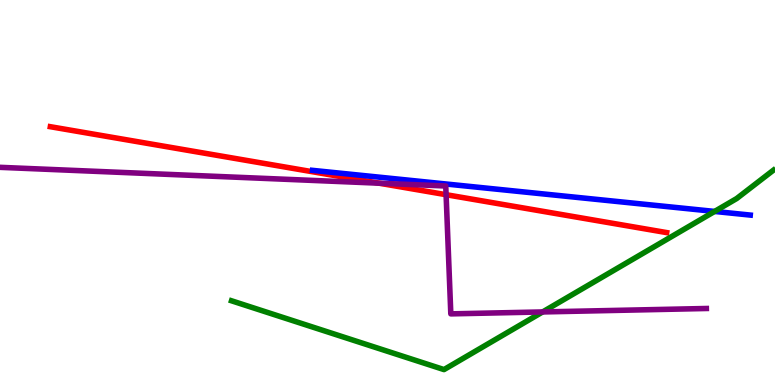[{'lines': ['blue', 'red'], 'intersections': []}, {'lines': ['green', 'red'], 'intersections': []}, {'lines': ['purple', 'red'], 'intersections': [{'x': 4.89, 'y': 5.24}, {'x': 5.76, 'y': 4.94}]}, {'lines': ['blue', 'green'], 'intersections': [{'x': 9.22, 'y': 4.51}]}, {'lines': ['blue', 'purple'], 'intersections': []}, {'lines': ['green', 'purple'], 'intersections': [{'x': 7.0, 'y': 1.9}]}]